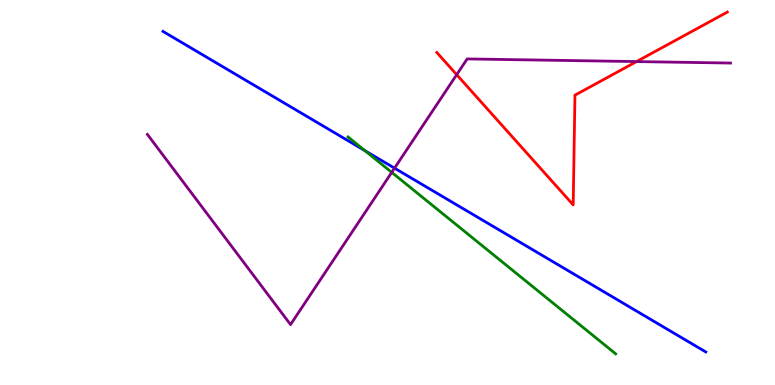[{'lines': ['blue', 'red'], 'intersections': []}, {'lines': ['green', 'red'], 'intersections': []}, {'lines': ['purple', 'red'], 'intersections': [{'x': 5.89, 'y': 8.06}, {'x': 8.21, 'y': 8.4}]}, {'lines': ['blue', 'green'], 'intersections': [{'x': 4.71, 'y': 6.09}]}, {'lines': ['blue', 'purple'], 'intersections': [{'x': 5.09, 'y': 5.63}]}, {'lines': ['green', 'purple'], 'intersections': [{'x': 5.05, 'y': 5.52}]}]